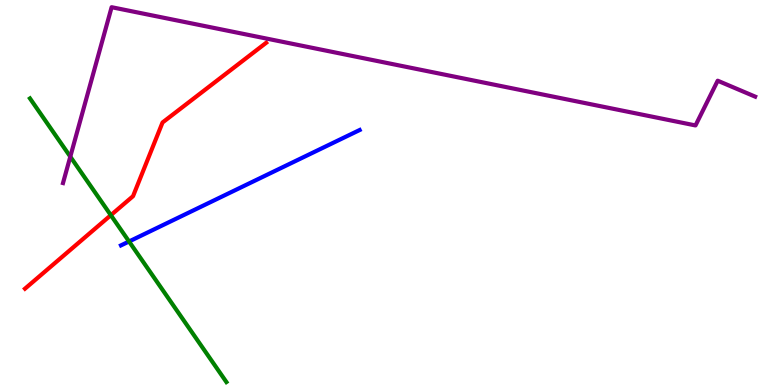[{'lines': ['blue', 'red'], 'intersections': []}, {'lines': ['green', 'red'], 'intersections': [{'x': 1.43, 'y': 4.41}]}, {'lines': ['purple', 'red'], 'intersections': []}, {'lines': ['blue', 'green'], 'intersections': [{'x': 1.67, 'y': 3.73}]}, {'lines': ['blue', 'purple'], 'intersections': []}, {'lines': ['green', 'purple'], 'intersections': [{'x': 0.907, 'y': 5.93}]}]